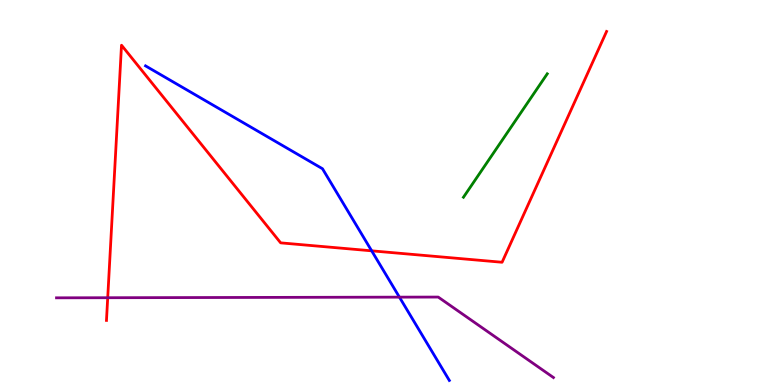[{'lines': ['blue', 'red'], 'intersections': [{'x': 4.8, 'y': 3.48}]}, {'lines': ['green', 'red'], 'intersections': []}, {'lines': ['purple', 'red'], 'intersections': [{'x': 1.39, 'y': 2.27}]}, {'lines': ['blue', 'green'], 'intersections': []}, {'lines': ['blue', 'purple'], 'intersections': [{'x': 5.15, 'y': 2.28}]}, {'lines': ['green', 'purple'], 'intersections': []}]